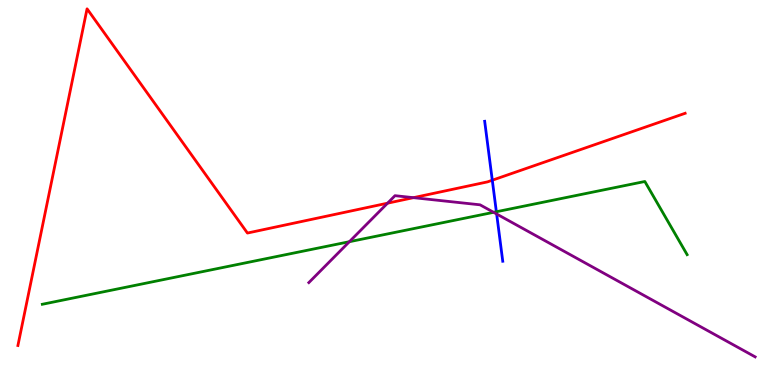[{'lines': ['blue', 'red'], 'intersections': [{'x': 6.35, 'y': 5.32}]}, {'lines': ['green', 'red'], 'intersections': []}, {'lines': ['purple', 'red'], 'intersections': [{'x': 5.0, 'y': 4.72}, {'x': 5.33, 'y': 4.87}]}, {'lines': ['blue', 'green'], 'intersections': [{'x': 6.4, 'y': 4.5}]}, {'lines': ['blue', 'purple'], 'intersections': [{'x': 6.41, 'y': 4.44}]}, {'lines': ['green', 'purple'], 'intersections': [{'x': 4.51, 'y': 3.72}, {'x': 6.37, 'y': 4.49}]}]